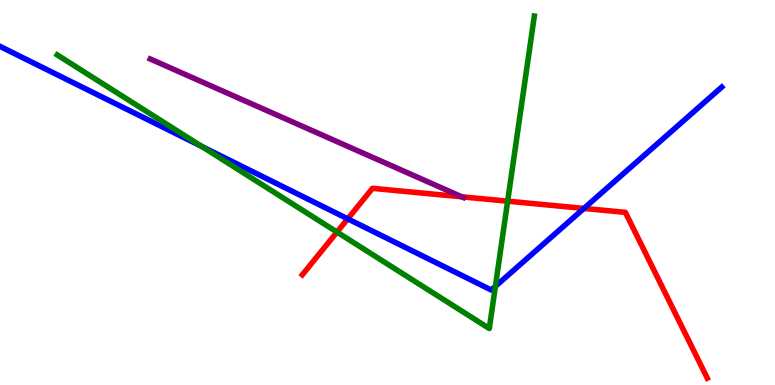[{'lines': ['blue', 'red'], 'intersections': [{'x': 4.49, 'y': 4.32}, {'x': 7.53, 'y': 4.59}]}, {'lines': ['green', 'red'], 'intersections': [{'x': 4.35, 'y': 3.97}, {'x': 6.55, 'y': 4.77}]}, {'lines': ['purple', 'red'], 'intersections': [{'x': 5.96, 'y': 4.89}]}, {'lines': ['blue', 'green'], 'intersections': [{'x': 2.6, 'y': 6.2}, {'x': 6.39, 'y': 2.56}]}, {'lines': ['blue', 'purple'], 'intersections': []}, {'lines': ['green', 'purple'], 'intersections': []}]